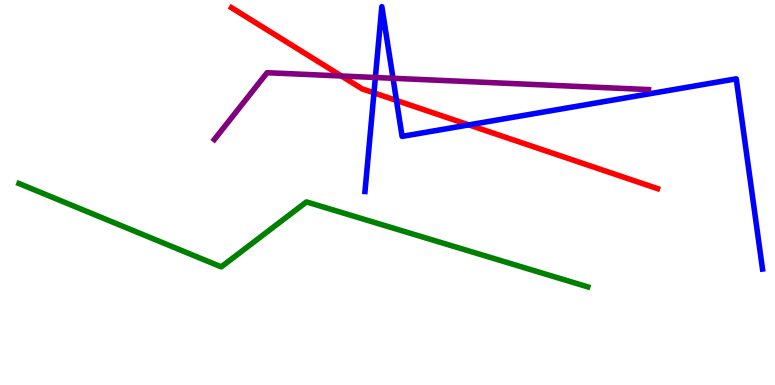[{'lines': ['blue', 'red'], 'intersections': [{'x': 4.83, 'y': 7.59}, {'x': 5.12, 'y': 7.39}, {'x': 6.05, 'y': 6.76}]}, {'lines': ['green', 'red'], 'intersections': []}, {'lines': ['purple', 'red'], 'intersections': [{'x': 4.41, 'y': 8.03}]}, {'lines': ['blue', 'green'], 'intersections': []}, {'lines': ['blue', 'purple'], 'intersections': [{'x': 4.84, 'y': 7.99}, {'x': 5.07, 'y': 7.97}]}, {'lines': ['green', 'purple'], 'intersections': []}]